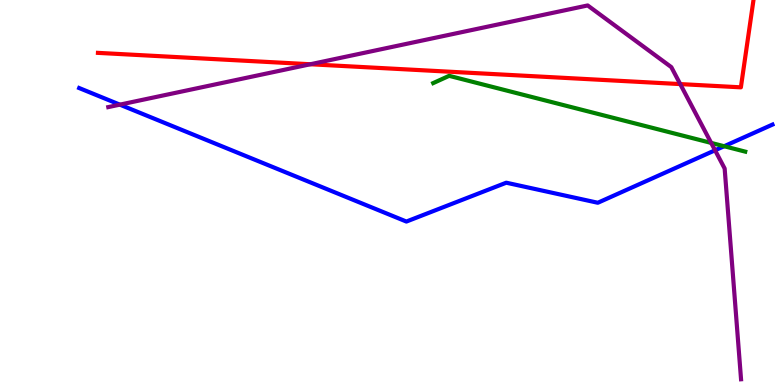[{'lines': ['blue', 'red'], 'intersections': []}, {'lines': ['green', 'red'], 'intersections': []}, {'lines': ['purple', 'red'], 'intersections': [{'x': 4.0, 'y': 8.33}, {'x': 8.78, 'y': 7.82}]}, {'lines': ['blue', 'green'], 'intersections': [{'x': 9.34, 'y': 6.2}]}, {'lines': ['blue', 'purple'], 'intersections': [{'x': 1.55, 'y': 7.28}, {'x': 9.23, 'y': 6.1}]}, {'lines': ['green', 'purple'], 'intersections': [{'x': 9.18, 'y': 6.29}]}]